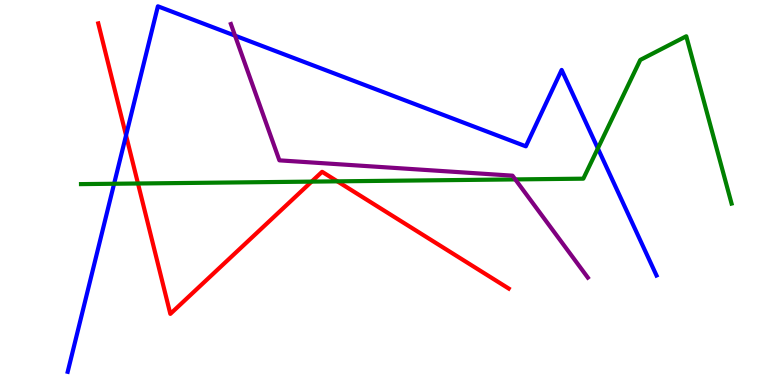[{'lines': ['blue', 'red'], 'intersections': [{'x': 1.63, 'y': 6.48}]}, {'lines': ['green', 'red'], 'intersections': [{'x': 1.78, 'y': 5.23}, {'x': 4.02, 'y': 5.28}, {'x': 4.35, 'y': 5.29}]}, {'lines': ['purple', 'red'], 'intersections': []}, {'lines': ['blue', 'green'], 'intersections': [{'x': 1.47, 'y': 5.23}, {'x': 7.71, 'y': 6.15}]}, {'lines': ['blue', 'purple'], 'intersections': [{'x': 3.03, 'y': 9.07}]}, {'lines': ['green', 'purple'], 'intersections': [{'x': 6.65, 'y': 5.34}]}]